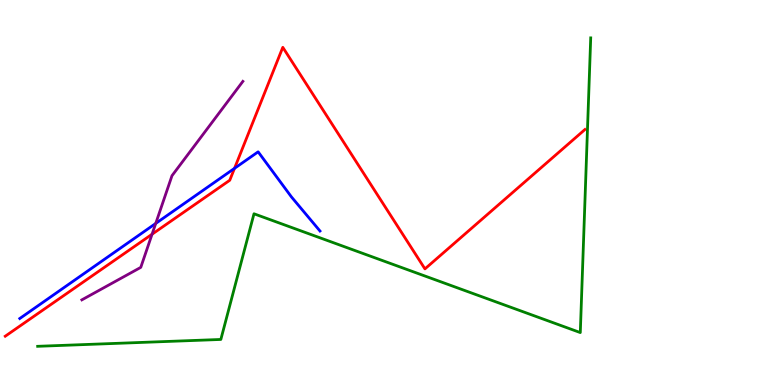[{'lines': ['blue', 'red'], 'intersections': [{'x': 3.03, 'y': 5.63}]}, {'lines': ['green', 'red'], 'intersections': []}, {'lines': ['purple', 'red'], 'intersections': [{'x': 1.96, 'y': 3.92}]}, {'lines': ['blue', 'green'], 'intersections': []}, {'lines': ['blue', 'purple'], 'intersections': [{'x': 2.01, 'y': 4.2}]}, {'lines': ['green', 'purple'], 'intersections': []}]